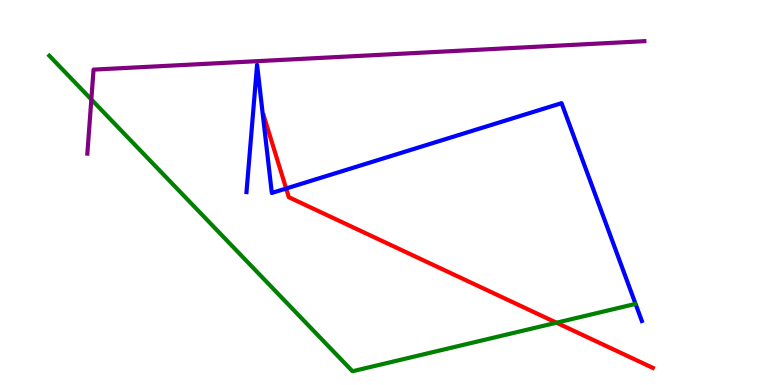[{'lines': ['blue', 'red'], 'intersections': [{'x': 3.69, 'y': 5.1}]}, {'lines': ['green', 'red'], 'intersections': [{'x': 7.18, 'y': 1.62}]}, {'lines': ['purple', 'red'], 'intersections': []}, {'lines': ['blue', 'green'], 'intersections': []}, {'lines': ['blue', 'purple'], 'intersections': []}, {'lines': ['green', 'purple'], 'intersections': [{'x': 1.18, 'y': 7.42}]}]